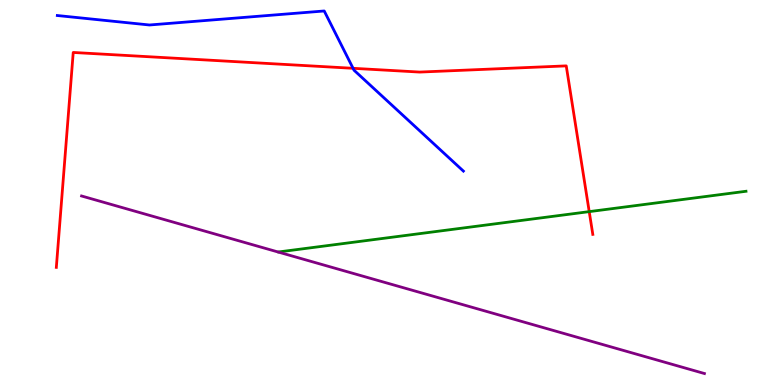[{'lines': ['blue', 'red'], 'intersections': [{'x': 4.56, 'y': 8.23}]}, {'lines': ['green', 'red'], 'intersections': [{'x': 7.6, 'y': 4.5}]}, {'lines': ['purple', 'red'], 'intersections': []}, {'lines': ['blue', 'green'], 'intersections': []}, {'lines': ['blue', 'purple'], 'intersections': []}, {'lines': ['green', 'purple'], 'intersections': []}]